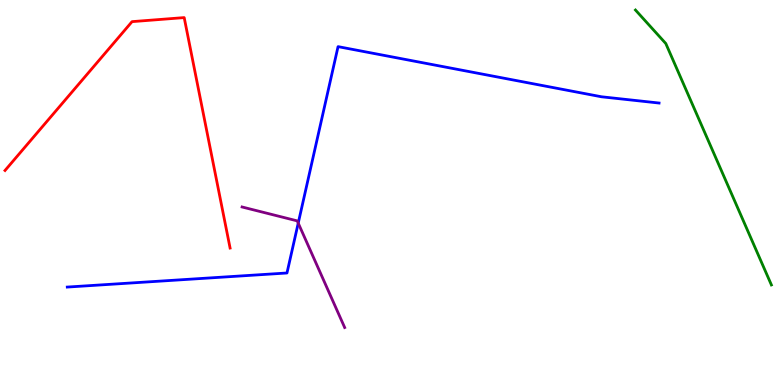[{'lines': ['blue', 'red'], 'intersections': []}, {'lines': ['green', 'red'], 'intersections': []}, {'lines': ['purple', 'red'], 'intersections': []}, {'lines': ['blue', 'green'], 'intersections': []}, {'lines': ['blue', 'purple'], 'intersections': [{'x': 3.85, 'y': 4.2}]}, {'lines': ['green', 'purple'], 'intersections': []}]